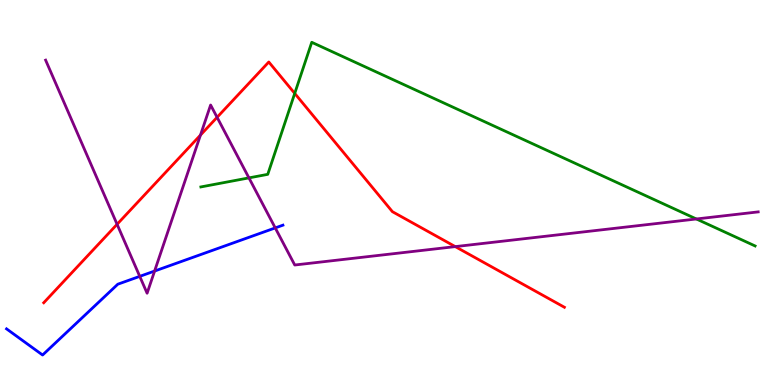[{'lines': ['blue', 'red'], 'intersections': []}, {'lines': ['green', 'red'], 'intersections': [{'x': 3.8, 'y': 7.57}]}, {'lines': ['purple', 'red'], 'intersections': [{'x': 1.51, 'y': 4.17}, {'x': 2.59, 'y': 6.49}, {'x': 2.8, 'y': 6.95}, {'x': 5.87, 'y': 3.59}]}, {'lines': ['blue', 'green'], 'intersections': []}, {'lines': ['blue', 'purple'], 'intersections': [{'x': 1.8, 'y': 2.82}, {'x': 1.99, 'y': 2.96}, {'x': 3.55, 'y': 4.08}]}, {'lines': ['green', 'purple'], 'intersections': [{'x': 3.21, 'y': 5.38}, {'x': 8.99, 'y': 4.31}]}]